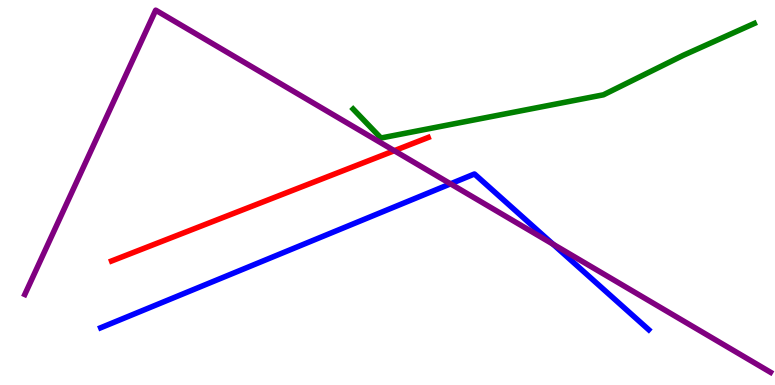[{'lines': ['blue', 'red'], 'intersections': []}, {'lines': ['green', 'red'], 'intersections': []}, {'lines': ['purple', 'red'], 'intersections': [{'x': 5.09, 'y': 6.09}]}, {'lines': ['blue', 'green'], 'intersections': []}, {'lines': ['blue', 'purple'], 'intersections': [{'x': 5.81, 'y': 5.23}, {'x': 7.14, 'y': 3.66}]}, {'lines': ['green', 'purple'], 'intersections': []}]